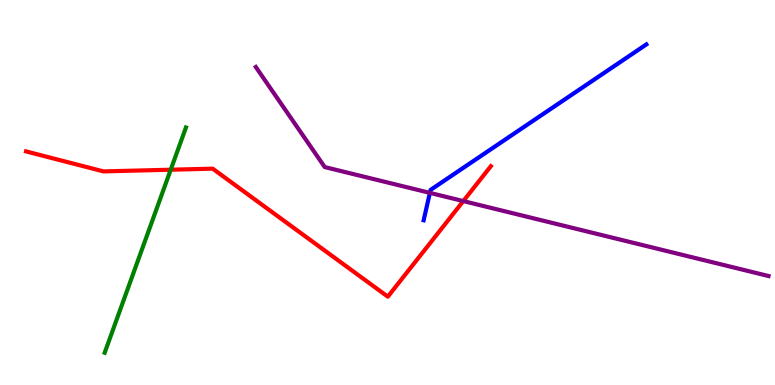[{'lines': ['blue', 'red'], 'intersections': []}, {'lines': ['green', 'red'], 'intersections': [{'x': 2.2, 'y': 5.59}]}, {'lines': ['purple', 'red'], 'intersections': [{'x': 5.98, 'y': 4.78}]}, {'lines': ['blue', 'green'], 'intersections': []}, {'lines': ['blue', 'purple'], 'intersections': [{'x': 5.55, 'y': 4.99}]}, {'lines': ['green', 'purple'], 'intersections': []}]